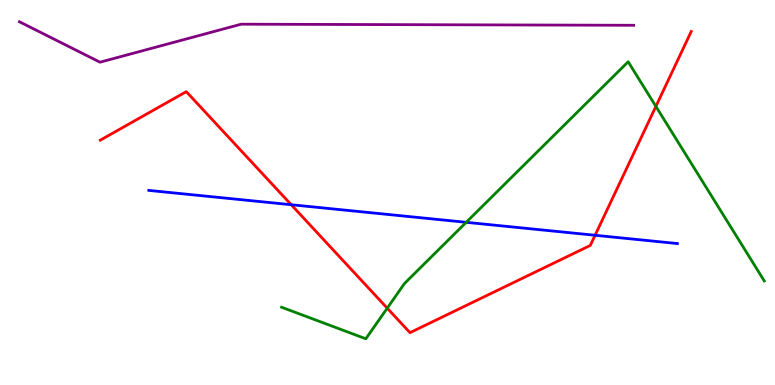[{'lines': ['blue', 'red'], 'intersections': [{'x': 3.76, 'y': 4.68}, {'x': 7.68, 'y': 3.89}]}, {'lines': ['green', 'red'], 'intersections': [{'x': 5.0, 'y': 2.0}, {'x': 8.46, 'y': 7.24}]}, {'lines': ['purple', 'red'], 'intersections': []}, {'lines': ['blue', 'green'], 'intersections': [{'x': 6.02, 'y': 4.23}]}, {'lines': ['blue', 'purple'], 'intersections': []}, {'lines': ['green', 'purple'], 'intersections': []}]